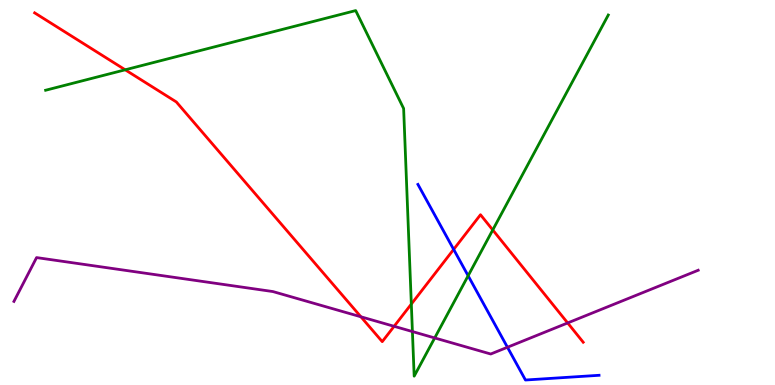[{'lines': ['blue', 'red'], 'intersections': [{'x': 5.85, 'y': 3.52}]}, {'lines': ['green', 'red'], 'intersections': [{'x': 1.62, 'y': 8.19}, {'x': 5.31, 'y': 2.1}, {'x': 6.36, 'y': 4.03}]}, {'lines': ['purple', 'red'], 'intersections': [{'x': 4.66, 'y': 1.77}, {'x': 5.09, 'y': 1.52}, {'x': 7.32, 'y': 1.61}]}, {'lines': ['blue', 'green'], 'intersections': [{'x': 6.04, 'y': 2.84}]}, {'lines': ['blue', 'purple'], 'intersections': [{'x': 6.55, 'y': 0.98}]}, {'lines': ['green', 'purple'], 'intersections': [{'x': 5.32, 'y': 1.39}, {'x': 5.61, 'y': 1.22}]}]